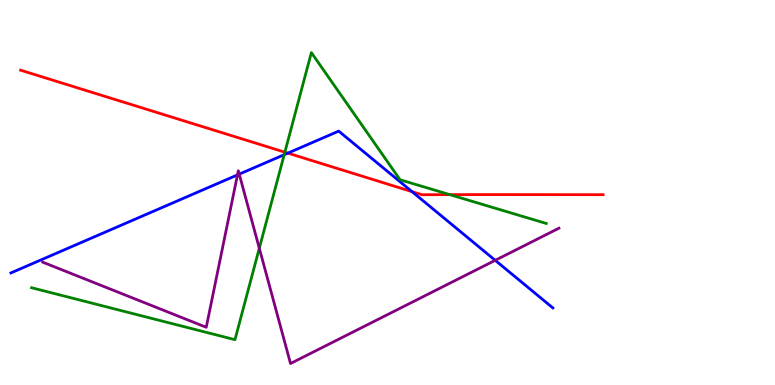[{'lines': ['blue', 'red'], 'intersections': [{'x': 3.71, 'y': 6.02}, {'x': 5.32, 'y': 5.02}]}, {'lines': ['green', 'red'], 'intersections': [{'x': 3.68, 'y': 6.05}, {'x': 5.8, 'y': 4.94}]}, {'lines': ['purple', 'red'], 'intersections': []}, {'lines': ['blue', 'green'], 'intersections': [{'x': 3.67, 'y': 5.98}]}, {'lines': ['blue', 'purple'], 'intersections': [{'x': 3.06, 'y': 5.46}, {'x': 3.09, 'y': 5.48}, {'x': 6.39, 'y': 3.24}]}, {'lines': ['green', 'purple'], 'intersections': [{'x': 3.35, 'y': 3.55}]}]